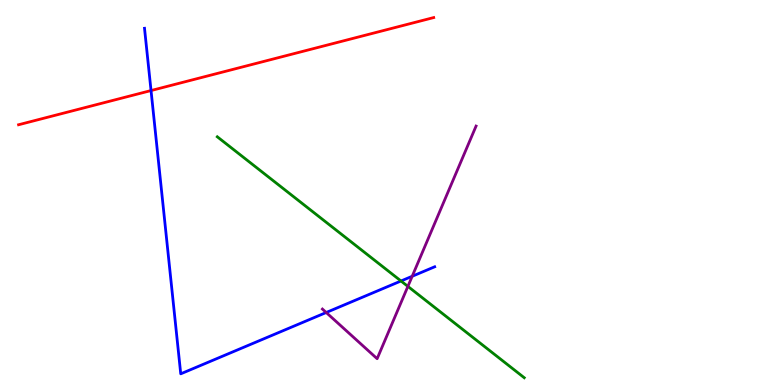[{'lines': ['blue', 'red'], 'intersections': [{'x': 1.95, 'y': 7.65}]}, {'lines': ['green', 'red'], 'intersections': []}, {'lines': ['purple', 'red'], 'intersections': []}, {'lines': ['blue', 'green'], 'intersections': [{'x': 5.17, 'y': 2.7}]}, {'lines': ['blue', 'purple'], 'intersections': [{'x': 4.21, 'y': 1.88}, {'x': 5.32, 'y': 2.82}]}, {'lines': ['green', 'purple'], 'intersections': [{'x': 5.26, 'y': 2.56}]}]